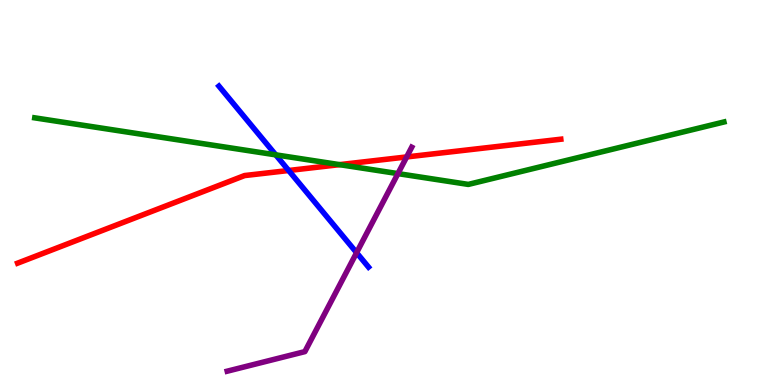[{'lines': ['blue', 'red'], 'intersections': [{'x': 3.72, 'y': 5.57}]}, {'lines': ['green', 'red'], 'intersections': [{'x': 4.38, 'y': 5.72}]}, {'lines': ['purple', 'red'], 'intersections': [{'x': 5.25, 'y': 5.92}]}, {'lines': ['blue', 'green'], 'intersections': [{'x': 3.56, 'y': 5.98}]}, {'lines': ['blue', 'purple'], 'intersections': [{'x': 4.6, 'y': 3.44}]}, {'lines': ['green', 'purple'], 'intersections': [{'x': 5.13, 'y': 5.49}]}]